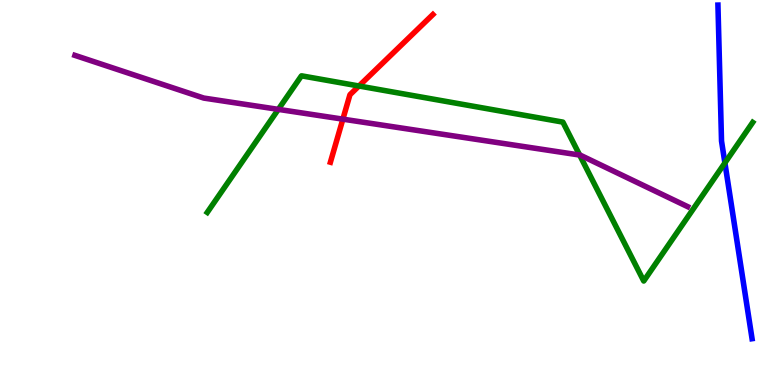[{'lines': ['blue', 'red'], 'intersections': []}, {'lines': ['green', 'red'], 'intersections': [{'x': 4.63, 'y': 7.77}]}, {'lines': ['purple', 'red'], 'intersections': [{'x': 4.42, 'y': 6.91}]}, {'lines': ['blue', 'green'], 'intersections': [{'x': 9.35, 'y': 5.77}]}, {'lines': ['blue', 'purple'], 'intersections': []}, {'lines': ['green', 'purple'], 'intersections': [{'x': 3.59, 'y': 7.16}, {'x': 7.48, 'y': 5.97}]}]